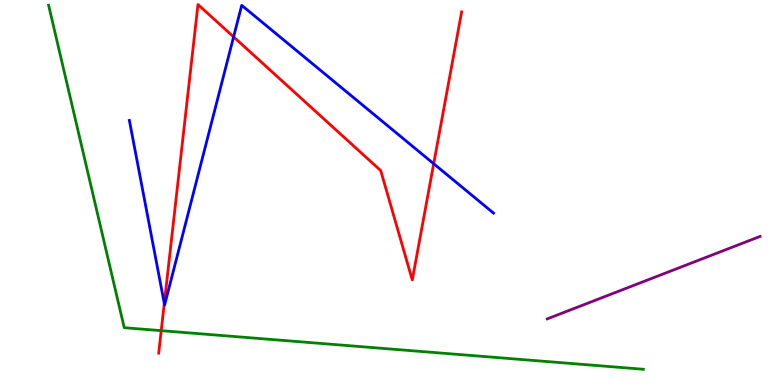[{'lines': ['blue', 'red'], 'intersections': [{'x': 2.12, 'y': 2.12}, {'x': 3.01, 'y': 9.04}, {'x': 5.6, 'y': 5.75}]}, {'lines': ['green', 'red'], 'intersections': [{'x': 2.08, 'y': 1.41}]}, {'lines': ['purple', 'red'], 'intersections': []}, {'lines': ['blue', 'green'], 'intersections': []}, {'lines': ['blue', 'purple'], 'intersections': []}, {'lines': ['green', 'purple'], 'intersections': []}]